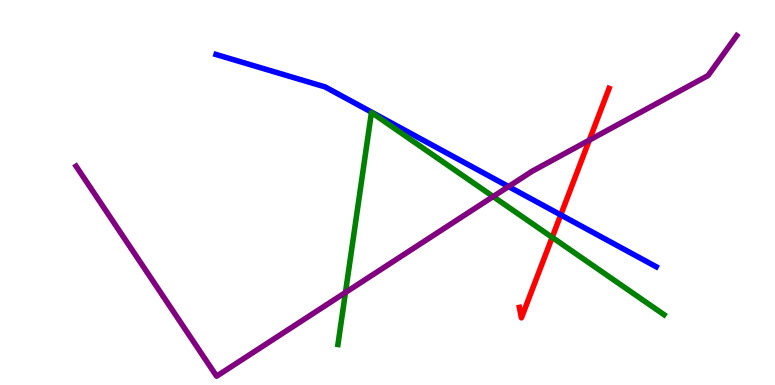[{'lines': ['blue', 'red'], 'intersections': [{'x': 7.24, 'y': 4.42}]}, {'lines': ['green', 'red'], 'intersections': [{'x': 7.12, 'y': 3.83}]}, {'lines': ['purple', 'red'], 'intersections': [{'x': 7.6, 'y': 6.36}]}, {'lines': ['blue', 'green'], 'intersections': []}, {'lines': ['blue', 'purple'], 'intersections': [{'x': 6.56, 'y': 5.15}]}, {'lines': ['green', 'purple'], 'intersections': [{'x': 4.46, 'y': 2.4}, {'x': 6.36, 'y': 4.89}]}]